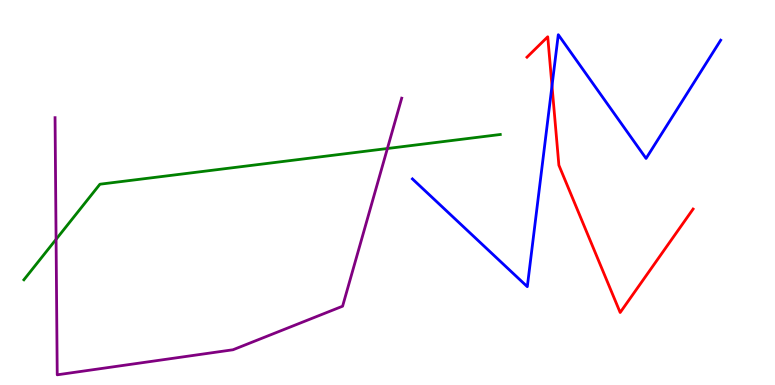[{'lines': ['blue', 'red'], 'intersections': [{'x': 7.12, 'y': 7.77}]}, {'lines': ['green', 'red'], 'intersections': []}, {'lines': ['purple', 'red'], 'intersections': []}, {'lines': ['blue', 'green'], 'intersections': []}, {'lines': ['blue', 'purple'], 'intersections': []}, {'lines': ['green', 'purple'], 'intersections': [{'x': 0.724, 'y': 3.78}, {'x': 5.0, 'y': 6.14}]}]